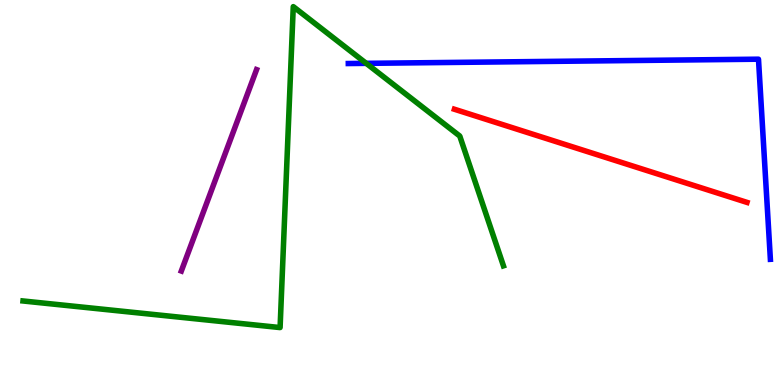[{'lines': ['blue', 'red'], 'intersections': []}, {'lines': ['green', 'red'], 'intersections': []}, {'lines': ['purple', 'red'], 'intersections': []}, {'lines': ['blue', 'green'], 'intersections': [{'x': 4.73, 'y': 8.35}]}, {'lines': ['blue', 'purple'], 'intersections': []}, {'lines': ['green', 'purple'], 'intersections': []}]